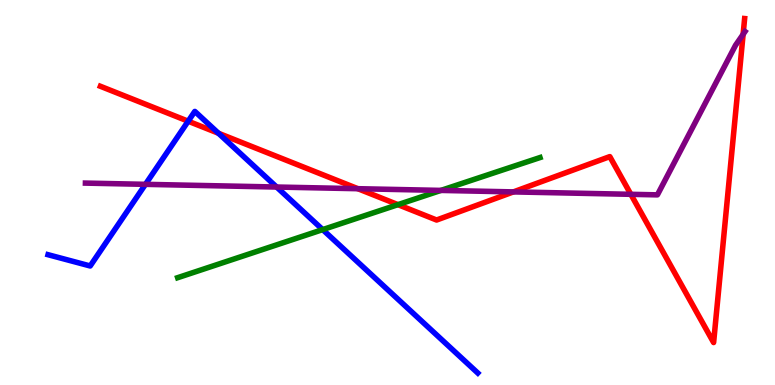[{'lines': ['blue', 'red'], 'intersections': [{'x': 2.43, 'y': 6.85}, {'x': 2.82, 'y': 6.54}]}, {'lines': ['green', 'red'], 'intersections': [{'x': 5.14, 'y': 4.68}]}, {'lines': ['purple', 'red'], 'intersections': [{'x': 4.62, 'y': 5.1}, {'x': 6.62, 'y': 5.02}, {'x': 8.14, 'y': 4.95}, {'x': 9.59, 'y': 9.11}]}, {'lines': ['blue', 'green'], 'intersections': [{'x': 4.16, 'y': 4.04}]}, {'lines': ['blue', 'purple'], 'intersections': [{'x': 1.88, 'y': 5.21}, {'x': 3.57, 'y': 5.14}]}, {'lines': ['green', 'purple'], 'intersections': [{'x': 5.69, 'y': 5.05}]}]